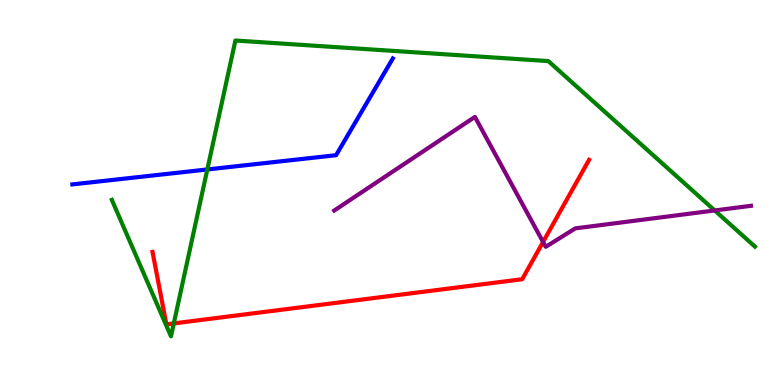[{'lines': ['blue', 'red'], 'intersections': []}, {'lines': ['green', 'red'], 'intersections': [{'x': 2.24, 'y': 1.6}]}, {'lines': ['purple', 'red'], 'intersections': [{'x': 7.01, 'y': 3.72}]}, {'lines': ['blue', 'green'], 'intersections': [{'x': 2.68, 'y': 5.6}]}, {'lines': ['blue', 'purple'], 'intersections': []}, {'lines': ['green', 'purple'], 'intersections': [{'x': 9.22, 'y': 4.53}]}]